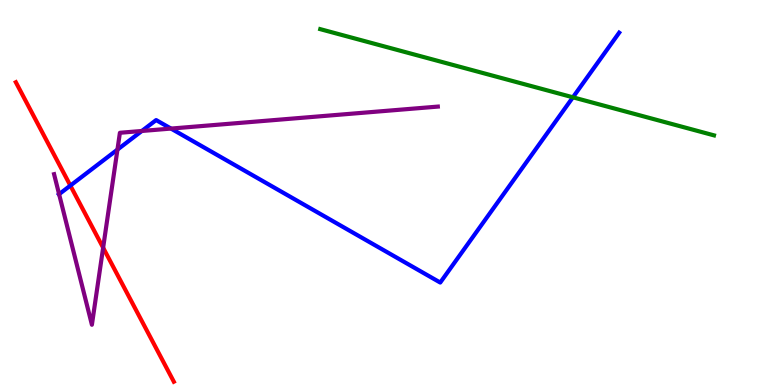[{'lines': ['blue', 'red'], 'intersections': [{'x': 0.908, 'y': 5.18}]}, {'lines': ['green', 'red'], 'intersections': []}, {'lines': ['purple', 'red'], 'intersections': [{'x': 1.33, 'y': 3.57}]}, {'lines': ['blue', 'green'], 'intersections': [{'x': 7.39, 'y': 7.47}]}, {'lines': ['blue', 'purple'], 'intersections': [{'x': 0.763, 'y': 4.96}, {'x': 1.52, 'y': 6.11}, {'x': 1.83, 'y': 6.6}, {'x': 2.21, 'y': 6.66}]}, {'lines': ['green', 'purple'], 'intersections': []}]